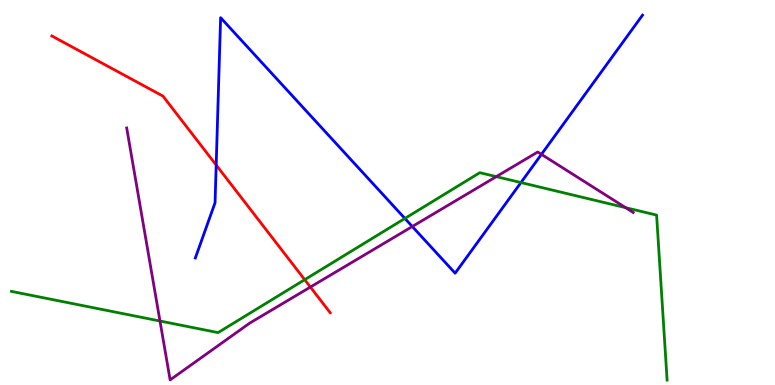[{'lines': ['blue', 'red'], 'intersections': [{'x': 2.79, 'y': 5.71}]}, {'lines': ['green', 'red'], 'intersections': [{'x': 3.93, 'y': 2.74}]}, {'lines': ['purple', 'red'], 'intersections': [{'x': 4.01, 'y': 2.54}]}, {'lines': ['blue', 'green'], 'intersections': [{'x': 5.22, 'y': 4.33}, {'x': 6.72, 'y': 5.26}]}, {'lines': ['blue', 'purple'], 'intersections': [{'x': 5.32, 'y': 4.12}, {'x': 6.99, 'y': 5.99}]}, {'lines': ['green', 'purple'], 'intersections': [{'x': 2.06, 'y': 1.66}, {'x': 6.4, 'y': 5.41}, {'x': 8.07, 'y': 4.61}]}]